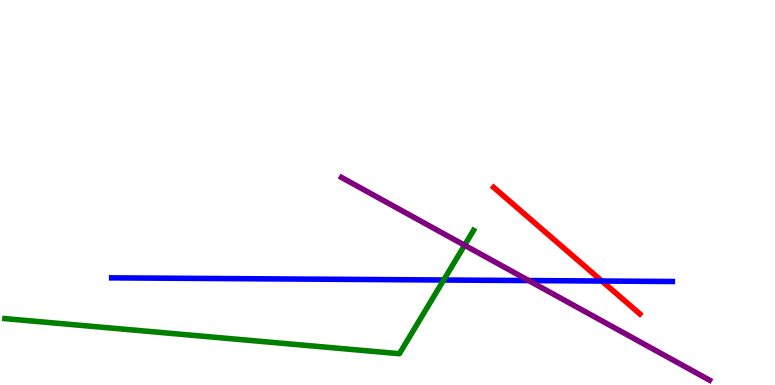[{'lines': ['blue', 'red'], 'intersections': [{'x': 7.77, 'y': 2.7}]}, {'lines': ['green', 'red'], 'intersections': []}, {'lines': ['purple', 'red'], 'intersections': []}, {'lines': ['blue', 'green'], 'intersections': [{'x': 5.73, 'y': 2.73}]}, {'lines': ['blue', 'purple'], 'intersections': [{'x': 6.82, 'y': 2.71}]}, {'lines': ['green', 'purple'], 'intersections': [{'x': 5.99, 'y': 3.63}]}]